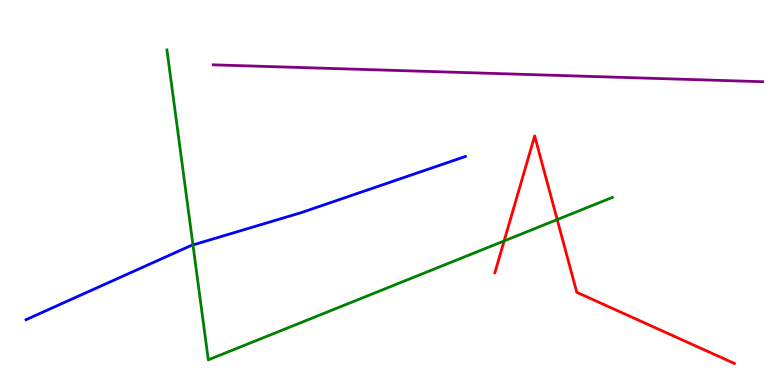[{'lines': ['blue', 'red'], 'intersections': []}, {'lines': ['green', 'red'], 'intersections': [{'x': 6.5, 'y': 3.74}, {'x': 7.19, 'y': 4.3}]}, {'lines': ['purple', 'red'], 'intersections': []}, {'lines': ['blue', 'green'], 'intersections': [{'x': 2.49, 'y': 3.64}]}, {'lines': ['blue', 'purple'], 'intersections': []}, {'lines': ['green', 'purple'], 'intersections': []}]